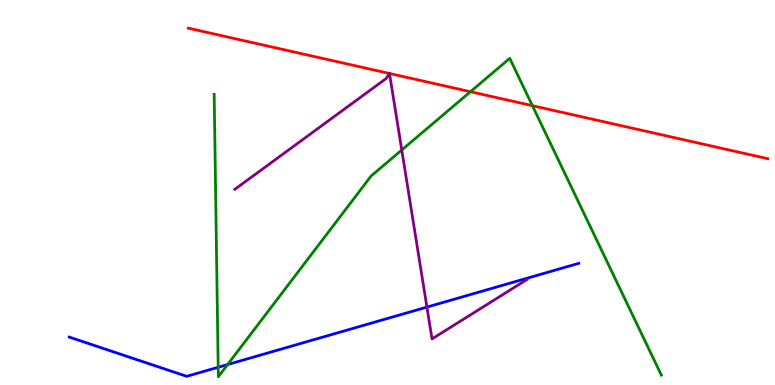[{'lines': ['blue', 'red'], 'intersections': []}, {'lines': ['green', 'red'], 'intersections': [{'x': 6.07, 'y': 7.62}, {'x': 6.87, 'y': 7.26}]}, {'lines': ['purple', 'red'], 'intersections': [{'x': 5.02, 'y': 8.09}, {'x': 5.03, 'y': 8.09}]}, {'lines': ['blue', 'green'], 'intersections': [{'x': 2.82, 'y': 0.461}, {'x': 2.94, 'y': 0.531}]}, {'lines': ['blue', 'purple'], 'intersections': [{'x': 5.51, 'y': 2.02}]}, {'lines': ['green', 'purple'], 'intersections': [{'x': 5.18, 'y': 6.1}]}]